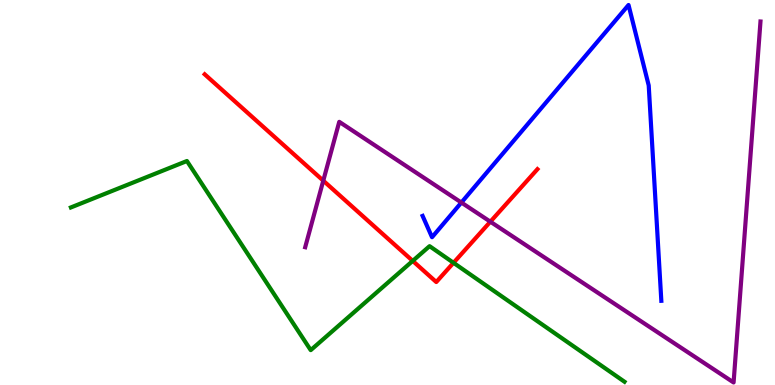[{'lines': ['blue', 'red'], 'intersections': []}, {'lines': ['green', 'red'], 'intersections': [{'x': 5.33, 'y': 3.22}, {'x': 5.85, 'y': 3.17}]}, {'lines': ['purple', 'red'], 'intersections': [{'x': 4.17, 'y': 5.31}, {'x': 6.33, 'y': 4.24}]}, {'lines': ['blue', 'green'], 'intersections': []}, {'lines': ['blue', 'purple'], 'intersections': [{'x': 5.95, 'y': 4.74}]}, {'lines': ['green', 'purple'], 'intersections': []}]